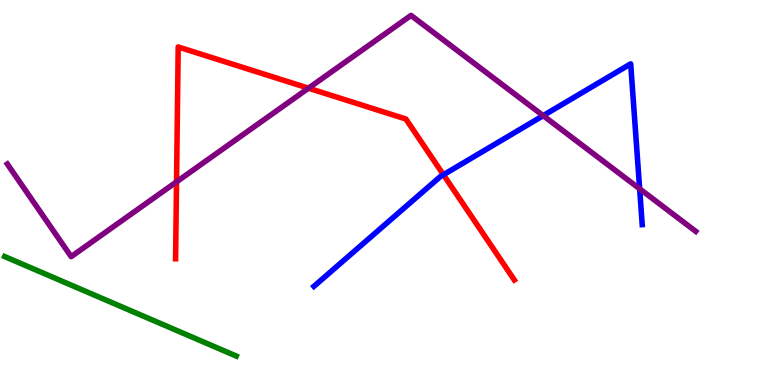[{'lines': ['blue', 'red'], 'intersections': [{'x': 5.72, 'y': 5.46}]}, {'lines': ['green', 'red'], 'intersections': []}, {'lines': ['purple', 'red'], 'intersections': [{'x': 2.28, 'y': 5.28}, {'x': 3.98, 'y': 7.71}]}, {'lines': ['blue', 'green'], 'intersections': []}, {'lines': ['blue', 'purple'], 'intersections': [{'x': 7.01, 'y': 7.0}, {'x': 8.25, 'y': 5.1}]}, {'lines': ['green', 'purple'], 'intersections': []}]